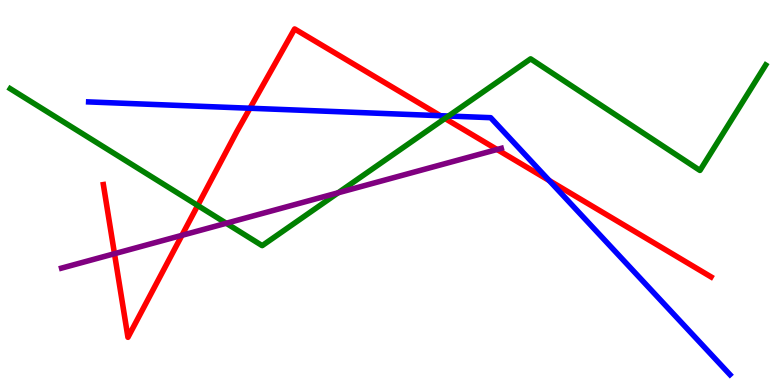[{'lines': ['blue', 'red'], 'intersections': [{'x': 3.23, 'y': 7.19}, {'x': 5.68, 'y': 6.99}, {'x': 7.09, 'y': 5.31}]}, {'lines': ['green', 'red'], 'intersections': [{'x': 2.55, 'y': 4.66}, {'x': 5.74, 'y': 6.92}]}, {'lines': ['purple', 'red'], 'intersections': [{'x': 1.48, 'y': 3.41}, {'x': 2.35, 'y': 3.89}, {'x': 6.41, 'y': 6.12}]}, {'lines': ['blue', 'green'], 'intersections': [{'x': 5.79, 'y': 6.99}]}, {'lines': ['blue', 'purple'], 'intersections': []}, {'lines': ['green', 'purple'], 'intersections': [{'x': 2.92, 'y': 4.2}, {'x': 4.36, 'y': 4.99}]}]